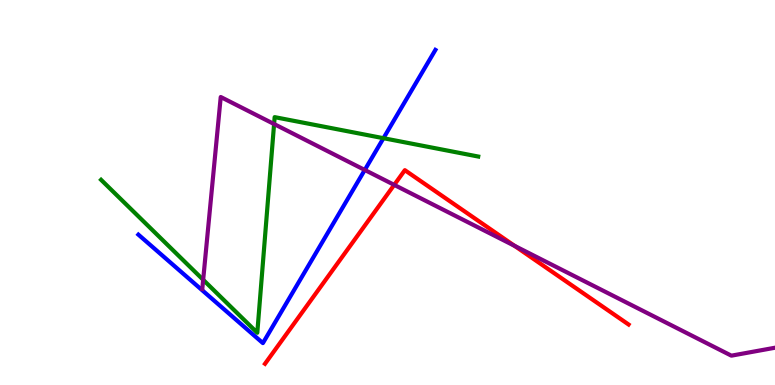[{'lines': ['blue', 'red'], 'intersections': []}, {'lines': ['green', 'red'], 'intersections': []}, {'lines': ['purple', 'red'], 'intersections': [{'x': 5.09, 'y': 5.2}, {'x': 6.64, 'y': 3.62}]}, {'lines': ['blue', 'green'], 'intersections': [{'x': 4.95, 'y': 6.41}]}, {'lines': ['blue', 'purple'], 'intersections': [{'x': 4.71, 'y': 5.59}]}, {'lines': ['green', 'purple'], 'intersections': [{'x': 2.62, 'y': 2.73}, {'x': 3.54, 'y': 6.78}]}]